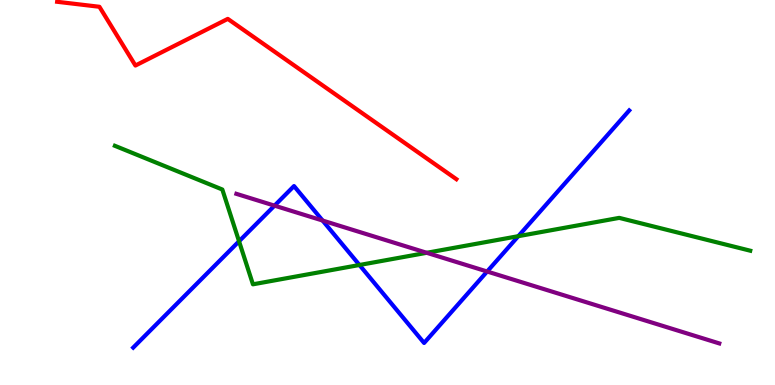[{'lines': ['blue', 'red'], 'intersections': []}, {'lines': ['green', 'red'], 'intersections': []}, {'lines': ['purple', 'red'], 'intersections': []}, {'lines': ['blue', 'green'], 'intersections': [{'x': 3.08, 'y': 3.73}, {'x': 4.64, 'y': 3.12}, {'x': 6.69, 'y': 3.87}]}, {'lines': ['blue', 'purple'], 'intersections': [{'x': 3.54, 'y': 4.66}, {'x': 4.16, 'y': 4.27}, {'x': 6.29, 'y': 2.95}]}, {'lines': ['green', 'purple'], 'intersections': [{'x': 5.51, 'y': 3.43}]}]